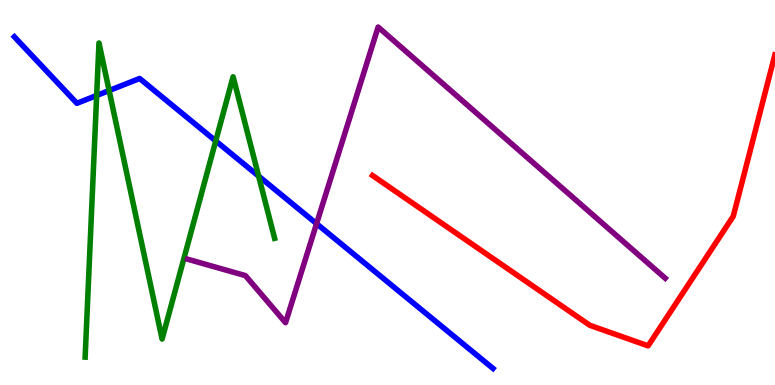[{'lines': ['blue', 'red'], 'intersections': []}, {'lines': ['green', 'red'], 'intersections': []}, {'lines': ['purple', 'red'], 'intersections': []}, {'lines': ['blue', 'green'], 'intersections': [{'x': 1.25, 'y': 7.52}, {'x': 1.41, 'y': 7.65}, {'x': 2.78, 'y': 6.34}, {'x': 3.34, 'y': 5.43}]}, {'lines': ['blue', 'purple'], 'intersections': [{'x': 4.08, 'y': 4.19}]}, {'lines': ['green', 'purple'], 'intersections': []}]